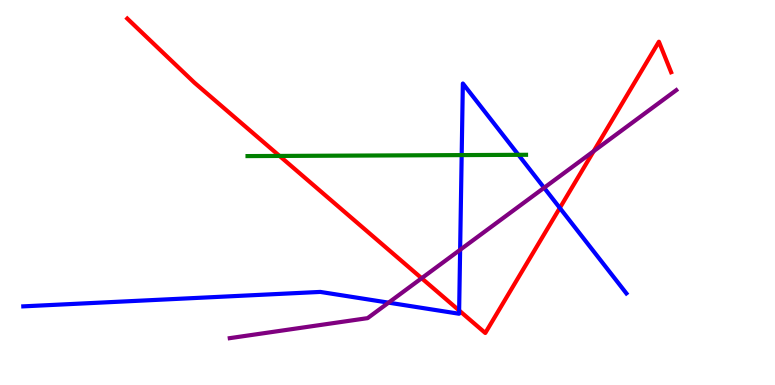[{'lines': ['blue', 'red'], 'intersections': [{'x': 5.92, 'y': 1.94}, {'x': 7.22, 'y': 4.6}]}, {'lines': ['green', 'red'], 'intersections': [{'x': 3.61, 'y': 5.95}]}, {'lines': ['purple', 'red'], 'intersections': [{'x': 5.44, 'y': 2.77}, {'x': 7.66, 'y': 6.07}]}, {'lines': ['blue', 'green'], 'intersections': [{'x': 5.96, 'y': 5.97}, {'x': 6.69, 'y': 5.98}]}, {'lines': ['blue', 'purple'], 'intersections': [{'x': 5.01, 'y': 2.14}, {'x': 5.94, 'y': 3.51}, {'x': 7.02, 'y': 5.12}]}, {'lines': ['green', 'purple'], 'intersections': []}]